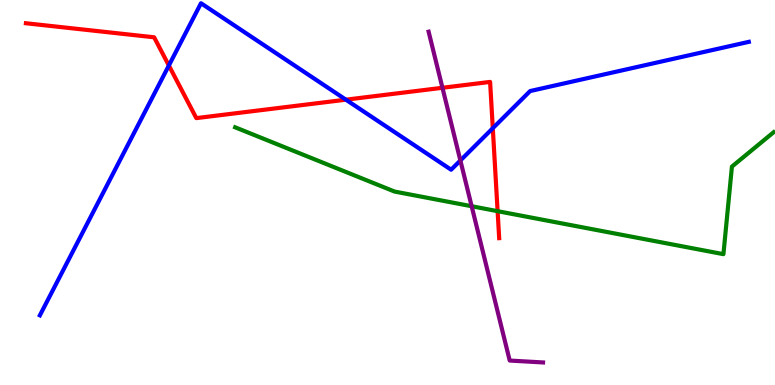[{'lines': ['blue', 'red'], 'intersections': [{'x': 2.18, 'y': 8.3}, {'x': 4.46, 'y': 7.41}, {'x': 6.36, 'y': 6.67}]}, {'lines': ['green', 'red'], 'intersections': [{'x': 6.42, 'y': 4.51}]}, {'lines': ['purple', 'red'], 'intersections': [{'x': 5.71, 'y': 7.72}]}, {'lines': ['blue', 'green'], 'intersections': []}, {'lines': ['blue', 'purple'], 'intersections': [{'x': 5.94, 'y': 5.83}]}, {'lines': ['green', 'purple'], 'intersections': [{'x': 6.09, 'y': 4.64}]}]